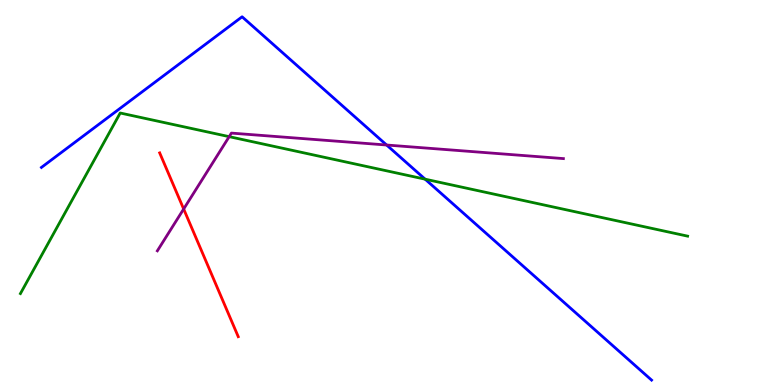[{'lines': ['blue', 'red'], 'intersections': []}, {'lines': ['green', 'red'], 'intersections': []}, {'lines': ['purple', 'red'], 'intersections': [{'x': 2.37, 'y': 4.57}]}, {'lines': ['blue', 'green'], 'intersections': [{'x': 5.49, 'y': 5.35}]}, {'lines': ['blue', 'purple'], 'intersections': [{'x': 4.99, 'y': 6.23}]}, {'lines': ['green', 'purple'], 'intersections': [{'x': 2.96, 'y': 6.45}]}]